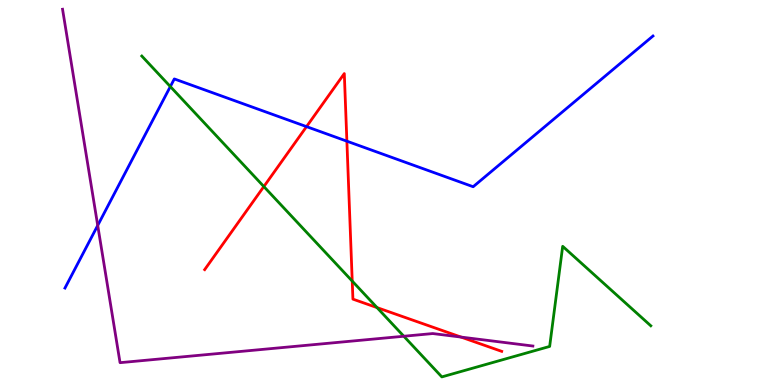[{'lines': ['blue', 'red'], 'intersections': [{'x': 3.96, 'y': 6.71}, {'x': 4.48, 'y': 6.33}]}, {'lines': ['green', 'red'], 'intersections': [{'x': 3.4, 'y': 5.15}, {'x': 4.54, 'y': 2.7}, {'x': 4.86, 'y': 2.01}]}, {'lines': ['purple', 'red'], 'intersections': [{'x': 5.95, 'y': 1.24}]}, {'lines': ['blue', 'green'], 'intersections': [{'x': 2.2, 'y': 7.75}]}, {'lines': ['blue', 'purple'], 'intersections': [{'x': 1.26, 'y': 4.14}]}, {'lines': ['green', 'purple'], 'intersections': [{'x': 5.21, 'y': 1.27}]}]